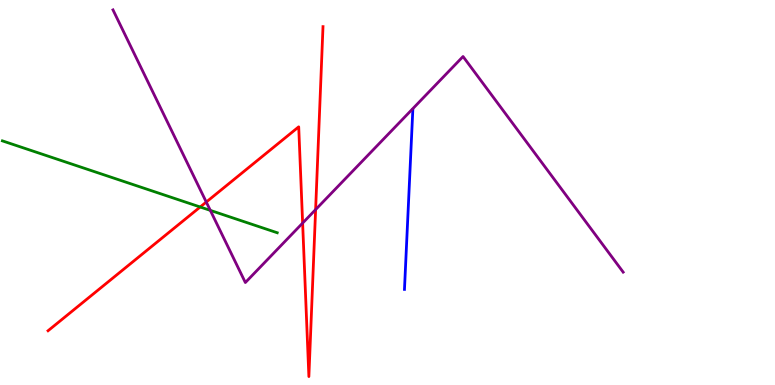[{'lines': ['blue', 'red'], 'intersections': []}, {'lines': ['green', 'red'], 'intersections': [{'x': 2.58, 'y': 4.62}]}, {'lines': ['purple', 'red'], 'intersections': [{'x': 2.66, 'y': 4.75}, {'x': 3.9, 'y': 4.21}, {'x': 4.07, 'y': 4.56}]}, {'lines': ['blue', 'green'], 'intersections': []}, {'lines': ['blue', 'purple'], 'intersections': []}, {'lines': ['green', 'purple'], 'intersections': [{'x': 2.71, 'y': 4.54}]}]